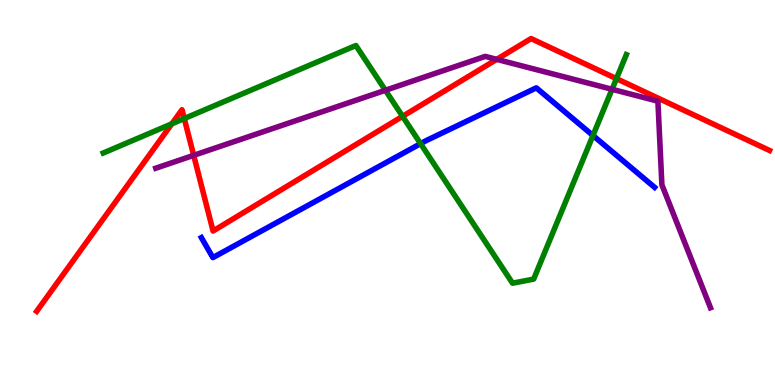[{'lines': ['blue', 'red'], 'intersections': []}, {'lines': ['green', 'red'], 'intersections': [{'x': 2.22, 'y': 6.78}, {'x': 2.38, 'y': 6.92}, {'x': 5.19, 'y': 6.98}, {'x': 7.95, 'y': 7.96}]}, {'lines': ['purple', 'red'], 'intersections': [{'x': 2.5, 'y': 5.97}, {'x': 6.41, 'y': 8.46}]}, {'lines': ['blue', 'green'], 'intersections': [{'x': 5.43, 'y': 6.27}, {'x': 7.65, 'y': 6.48}]}, {'lines': ['blue', 'purple'], 'intersections': []}, {'lines': ['green', 'purple'], 'intersections': [{'x': 4.97, 'y': 7.66}, {'x': 7.9, 'y': 7.68}]}]